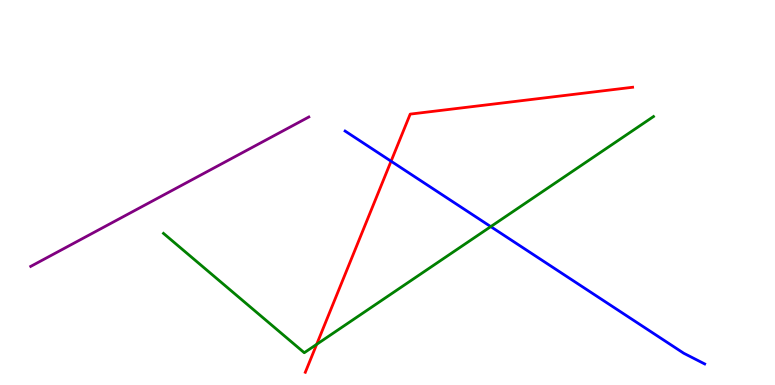[{'lines': ['blue', 'red'], 'intersections': [{'x': 5.05, 'y': 5.81}]}, {'lines': ['green', 'red'], 'intersections': [{'x': 4.09, 'y': 1.06}]}, {'lines': ['purple', 'red'], 'intersections': []}, {'lines': ['blue', 'green'], 'intersections': [{'x': 6.33, 'y': 4.11}]}, {'lines': ['blue', 'purple'], 'intersections': []}, {'lines': ['green', 'purple'], 'intersections': []}]